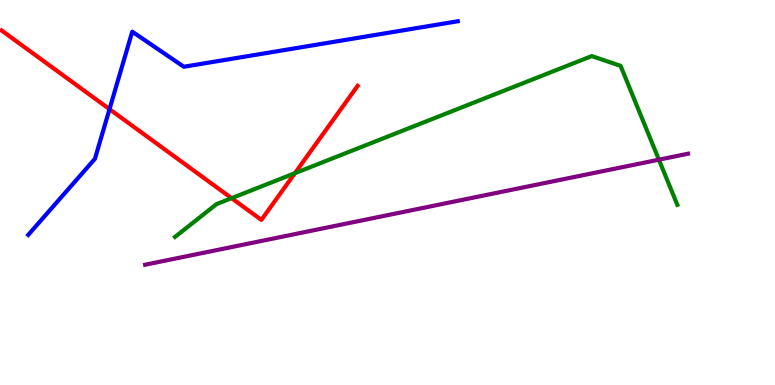[{'lines': ['blue', 'red'], 'intersections': [{'x': 1.41, 'y': 7.16}]}, {'lines': ['green', 'red'], 'intersections': [{'x': 2.99, 'y': 4.85}, {'x': 3.81, 'y': 5.5}]}, {'lines': ['purple', 'red'], 'intersections': []}, {'lines': ['blue', 'green'], 'intersections': []}, {'lines': ['blue', 'purple'], 'intersections': []}, {'lines': ['green', 'purple'], 'intersections': [{'x': 8.5, 'y': 5.85}]}]